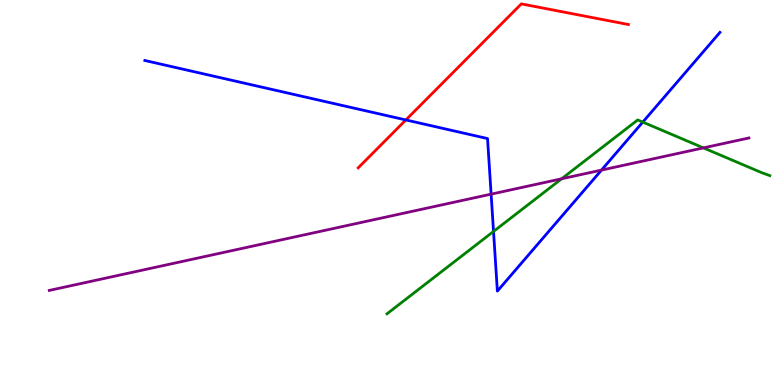[{'lines': ['blue', 'red'], 'intersections': [{'x': 5.24, 'y': 6.88}]}, {'lines': ['green', 'red'], 'intersections': []}, {'lines': ['purple', 'red'], 'intersections': []}, {'lines': ['blue', 'green'], 'intersections': [{'x': 6.37, 'y': 3.99}, {'x': 8.29, 'y': 6.83}]}, {'lines': ['blue', 'purple'], 'intersections': [{'x': 6.34, 'y': 4.96}, {'x': 7.76, 'y': 5.58}]}, {'lines': ['green', 'purple'], 'intersections': [{'x': 7.25, 'y': 5.36}, {'x': 9.08, 'y': 6.16}]}]